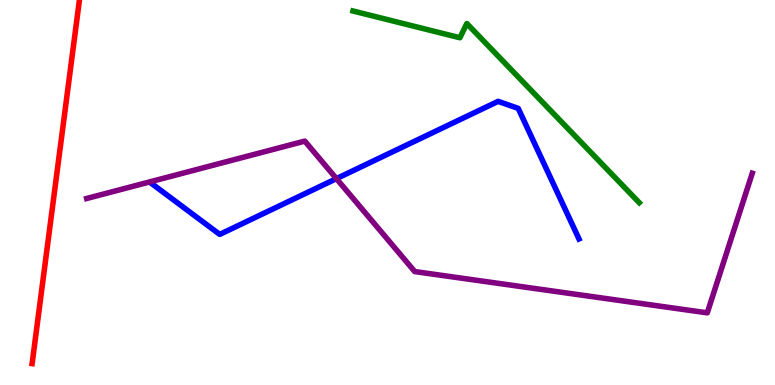[{'lines': ['blue', 'red'], 'intersections': []}, {'lines': ['green', 'red'], 'intersections': []}, {'lines': ['purple', 'red'], 'intersections': []}, {'lines': ['blue', 'green'], 'intersections': []}, {'lines': ['blue', 'purple'], 'intersections': [{'x': 4.34, 'y': 5.36}]}, {'lines': ['green', 'purple'], 'intersections': []}]